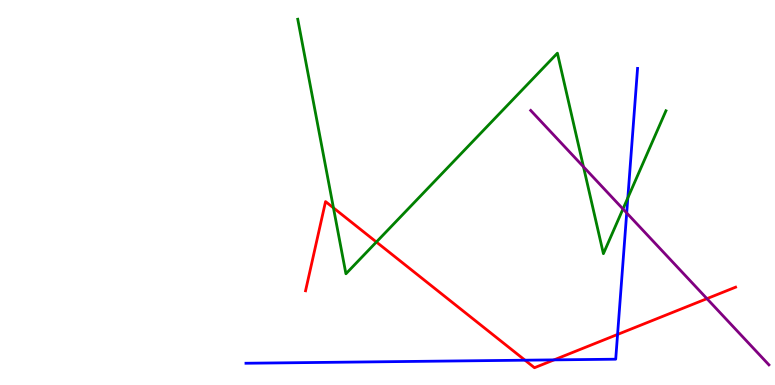[{'lines': ['blue', 'red'], 'intersections': [{'x': 6.77, 'y': 0.644}, {'x': 7.15, 'y': 0.653}, {'x': 7.97, 'y': 1.31}]}, {'lines': ['green', 'red'], 'intersections': [{'x': 4.3, 'y': 4.6}, {'x': 4.86, 'y': 3.71}]}, {'lines': ['purple', 'red'], 'intersections': [{'x': 9.12, 'y': 2.24}]}, {'lines': ['blue', 'green'], 'intersections': [{'x': 8.1, 'y': 4.86}]}, {'lines': ['blue', 'purple'], 'intersections': [{'x': 8.09, 'y': 4.47}]}, {'lines': ['green', 'purple'], 'intersections': [{'x': 7.53, 'y': 5.67}, {'x': 8.04, 'y': 4.57}]}]